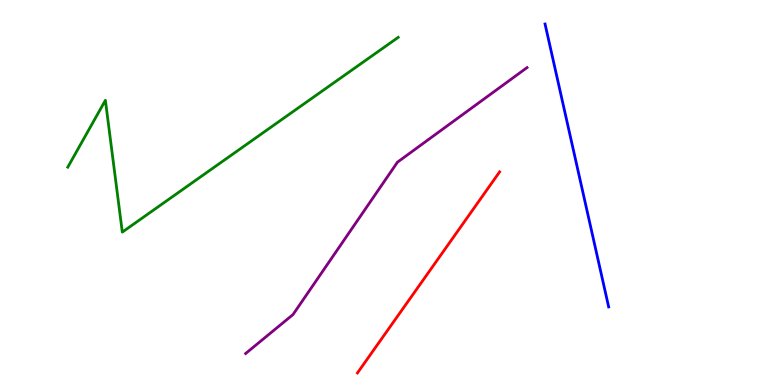[{'lines': ['blue', 'red'], 'intersections': []}, {'lines': ['green', 'red'], 'intersections': []}, {'lines': ['purple', 'red'], 'intersections': []}, {'lines': ['blue', 'green'], 'intersections': []}, {'lines': ['blue', 'purple'], 'intersections': []}, {'lines': ['green', 'purple'], 'intersections': []}]